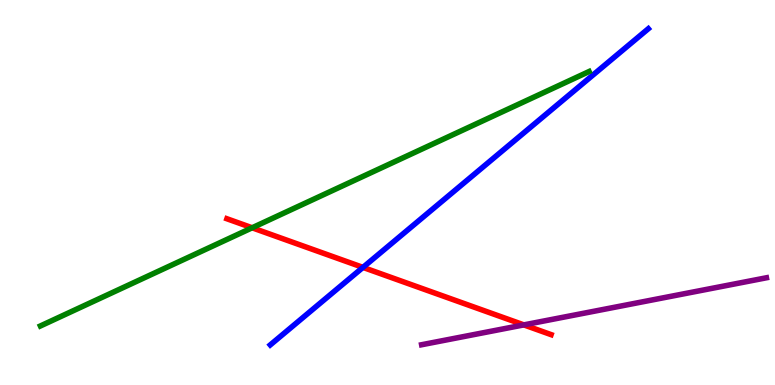[{'lines': ['blue', 'red'], 'intersections': [{'x': 4.68, 'y': 3.05}]}, {'lines': ['green', 'red'], 'intersections': [{'x': 3.25, 'y': 4.08}]}, {'lines': ['purple', 'red'], 'intersections': [{'x': 6.76, 'y': 1.56}]}, {'lines': ['blue', 'green'], 'intersections': []}, {'lines': ['blue', 'purple'], 'intersections': []}, {'lines': ['green', 'purple'], 'intersections': []}]